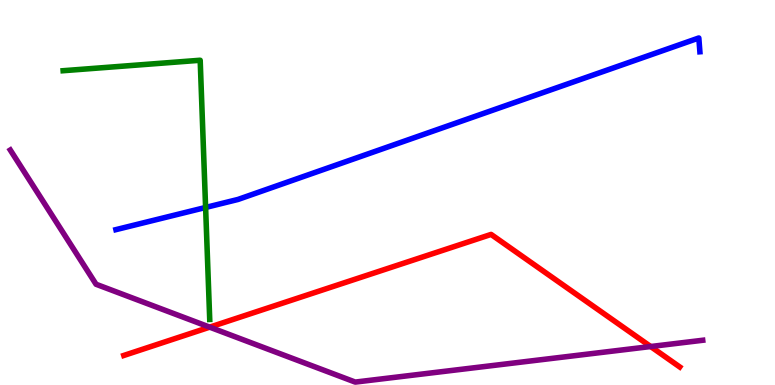[{'lines': ['blue', 'red'], 'intersections': []}, {'lines': ['green', 'red'], 'intersections': []}, {'lines': ['purple', 'red'], 'intersections': [{'x': 2.71, 'y': 1.5}, {'x': 8.4, 'y': 0.999}]}, {'lines': ['blue', 'green'], 'intersections': [{'x': 2.65, 'y': 4.61}]}, {'lines': ['blue', 'purple'], 'intersections': []}, {'lines': ['green', 'purple'], 'intersections': []}]